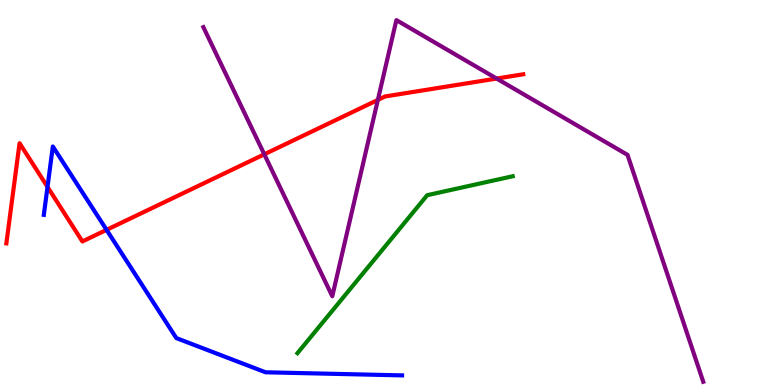[{'lines': ['blue', 'red'], 'intersections': [{'x': 0.613, 'y': 5.15}, {'x': 1.38, 'y': 4.03}]}, {'lines': ['green', 'red'], 'intersections': []}, {'lines': ['purple', 'red'], 'intersections': [{'x': 3.41, 'y': 5.99}, {'x': 4.88, 'y': 7.4}, {'x': 6.41, 'y': 7.96}]}, {'lines': ['blue', 'green'], 'intersections': []}, {'lines': ['blue', 'purple'], 'intersections': []}, {'lines': ['green', 'purple'], 'intersections': []}]